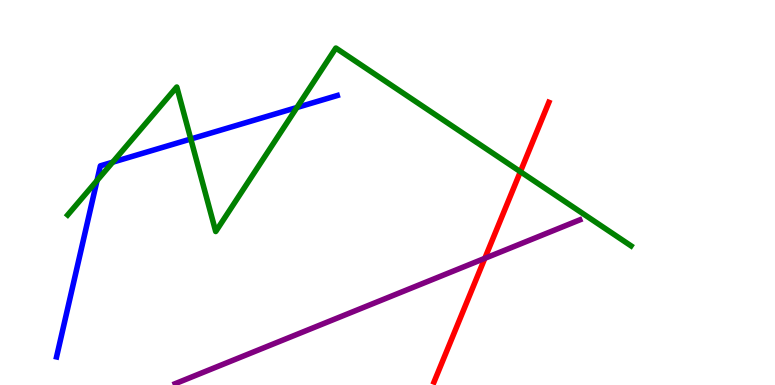[{'lines': ['blue', 'red'], 'intersections': []}, {'lines': ['green', 'red'], 'intersections': [{'x': 6.71, 'y': 5.54}]}, {'lines': ['purple', 'red'], 'intersections': [{'x': 6.26, 'y': 3.29}]}, {'lines': ['blue', 'green'], 'intersections': [{'x': 1.25, 'y': 5.31}, {'x': 1.45, 'y': 5.79}, {'x': 2.46, 'y': 6.39}, {'x': 3.83, 'y': 7.21}]}, {'lines': ['blue', 'purple'], 'intersections': []}, {'lines': ['green', 'purple'], 'intersections': []}]